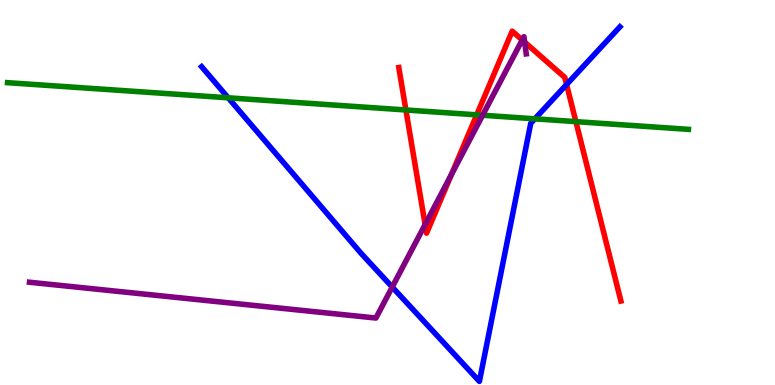[{'lines': ['blue', 'red'], 'intersections': [{'x': 7.31, 'y': 7.8}]}, {'lines': ['green', 'red'], 'intersections': [{'x': 5.24, 'y': 7.14}, {'x': 6.15, 'y': 7.02}, {'x': 7.43, 'y': 6.84}]}, {'lines': ['purple', 'red'], 'intersections': [{'x': 5.49, 'y': 4.17}, {'x': 5.82, 'y': 5.47}, {'x': 6.74, 'y': 8.96}, {'x': 6.77, 'y': 8.91}]}, {'lines': ['blue', 'green'], 'intersections': [{'x': 2.94, 'y': 7.46}, {'x': 6.9, 'y': 6.91}]}, {'lines': ['blue', 'purple'], 'intersections': [{'x': 5.06, 'y': 2.54}]}, {'lines': ['green', 'purple'], 'intersections': [{'x': 6.23, 'y': 7.01}]}]